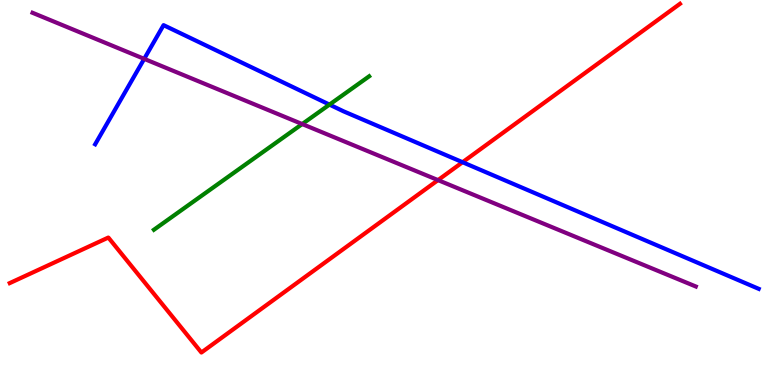[{'lines': ['blue', 'red'], 'intersections': [{'x': 5.97, 'y': 5.79}]}, {'lines': ['green', 'red'], 'intersections': []}, {'lines': ['purple', 'red'], 'intersections': [{'x': 5.65, 'y': 5.32}]}, {'lines': ['blue', 'green'], 'intersections': [{'x': 4.25, 'y': 7.28}]}, {'lines': ['blue', 'purple'], 'intersections': [{'x': 1.86, 'y': 8.47}]}, {'lines': ['green', 'purple'], 'intersections': [{'x': 3.9, 'y': 6.78}]}]